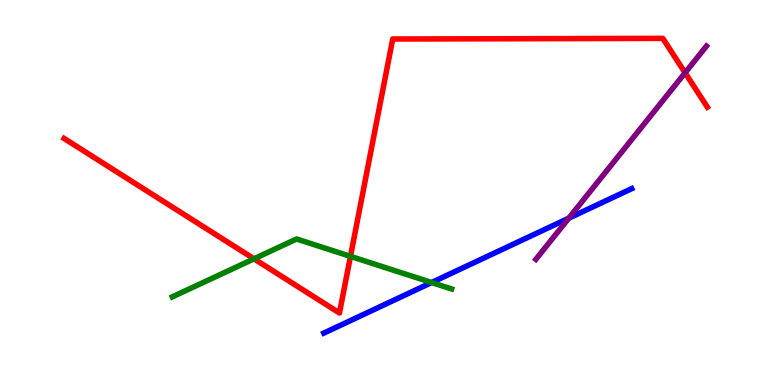[{'lines': ['blue', 'red'], 'intersections': []}, {'lines': ['green', 'red'], 'intersections': [{'x': 3.28, 'y': 3.28}, {'x': 4.52, 'y': 3.34}]}, {'lines': ['purple', 'red'], 'intersections': [{'x': 8.84, 'y': 8.11}]}, {'lines': ['blue', 'green'], 'intersections': [{'x': 5.57, 'y': 2.66}]}, {'lines': ['blue', 'purple'], 'intersections': [{'x': 7.34, 'y': 4.33}]}, {'lines': ['green', 'purple'], 'intersections': []}]